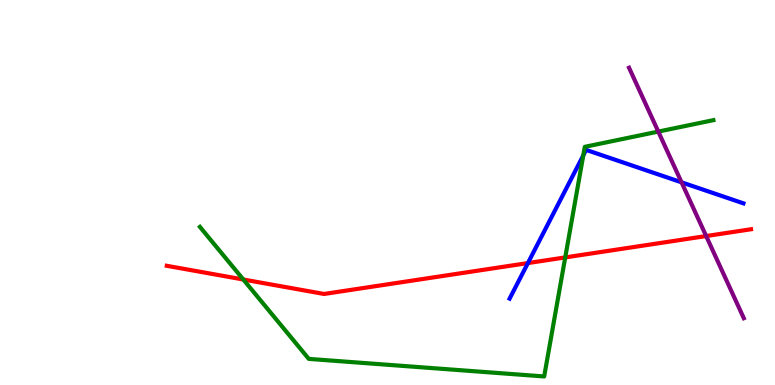[{'lines': ['blue', 'red'], 'intersections': [{'x': 6.81, 'y': 3.17}]}, {'lines': ['green', 'red'], 'intersections': [{'x': 3.14, 'y': 2.74}, {'x': 7.29, 'y': 3.31}]}, {'lines': ['purple', 'red'], 'intersections': [{'x': 9.11, 'y': 3.87}]}, {'lines': ['blue', 'green'], 'intersections': [{'x': 7.53, 'y': 5.96}]}, {'lines': ['blue', 'purple'], 'intersections': [{'x': 8.79, 'y': 5.26}]}, {'lines': ['green', 'purple'], 'intersections': [{'x': 8.49, 'y': 6.58}]}]